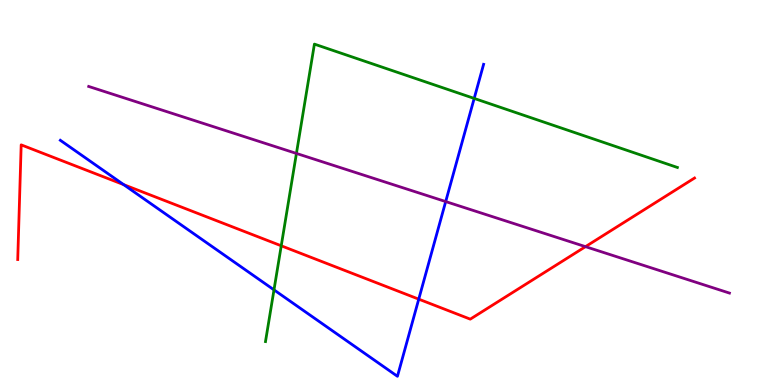[{'lines': ['blue', 'red'], 'intersections': [{'x': 1.6, 'y': 5.2}, {'x': 5.4, 'y': 2.23}]}, {'lines': ['green', 'red'], 'intersections': [{'x': 3.63, 'y': 3.62}]}, {'lines': ['purple', 'red'], 'intersections': [{'x': 7.55, 'y': 3.59}]}, {'lines': ['blue', 'green'], 'intersections': [{'x': 3.54, 'y': 2.47}, {'x': 6.12, 'y': 7.44}]}, {'lines': ['blue', 'purple'], 'intersections': [{'x': 5.75, 'y': 4.76}]}, {'lines': ['green', 'purple'], 'intersections': [{'x': 3.82, 'y': 6.01}]}]